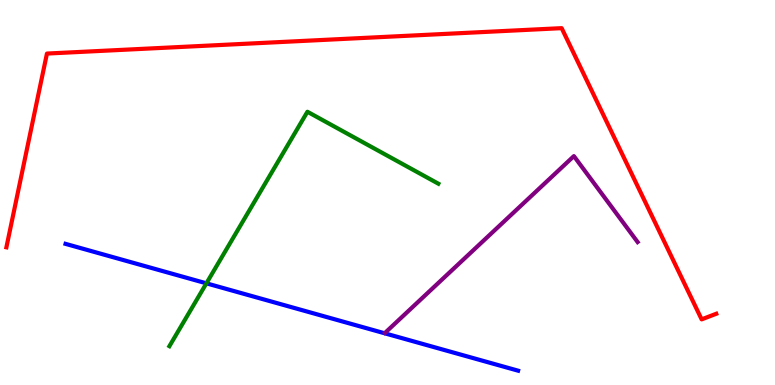[{'lines': ['blue', 'red'], 'intersections': []}, {'lines': ['green', 'red'], 'intersections': []}, {'lines': ['purple', 'red'], 'intersections': []}, {'lines': ['blue', 'green'], 'intersections': [{'x': 2.66, 'y': 2.64}]}, {'lines': ['blue', 'purple'], 'intersections': []}, {'lines': ['green', 'purple'], 'intersections': []}]